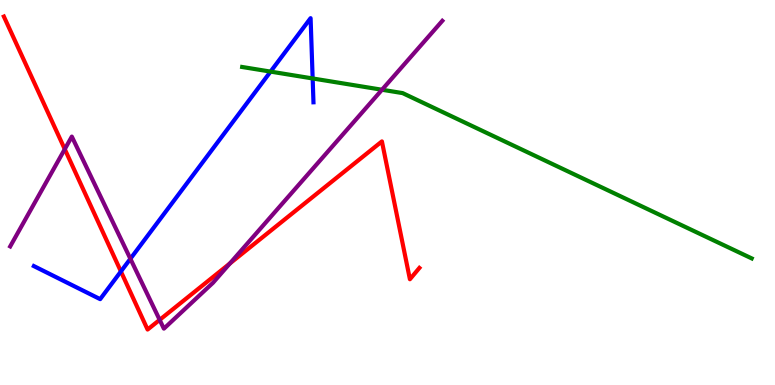[{'lines': ['blue', 'red'], 'intersections': [{'x': 1.56, 'y': 2.95}]}, {'lines': ['green', 'red'], 'intersections': []}, {'lines': ['purple', 'red'], 'intersections': [{'x': 0.836, 'y': 6.13}, {'x': 2.06, 'y': 1.69}, {'x': 2.97, 'y': 3.16}]}, {'lines': ['blue', 'green'], 'intersections': [{'x': 3.49, 'y': 8.14}, {'x': 4.03, 'y': 7.96}]}, {'lines': ['blue', 'purple'], 'intersections': [{'x': 1.68, 'y': 3.28}]}, {'lines': ['green', 'purple'], 'intersections': [{'x': 4.93, 'y': 7.67}]}]